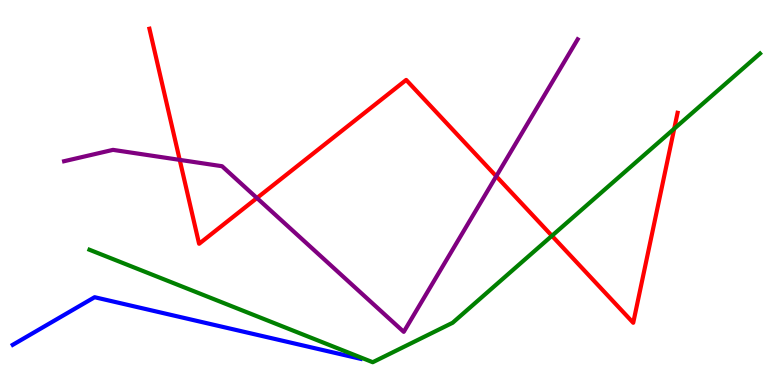[{'lines': ['blue', 'red'], 'intersections': []}, {'lines': ['green', 'red'], 'intersections': [{'x': 7.12, 'y': 3.88}, {'x': 8.7, 'y': 6.66}]}, {'lines': ['purple', 'red'], 'intersections': [{'x': 2.32, 'y': 5.85}, {'x': 3.32, 'y': 4.86}, {'x': 6.4, 'y': 5.42}]}, {'lines': ['blue', 'green'], 'intersections': []}, {'lines': ['blue', 'purple'], 'intersections': []}, {'lines': ['green', 'purple'], 'intersections': []}]